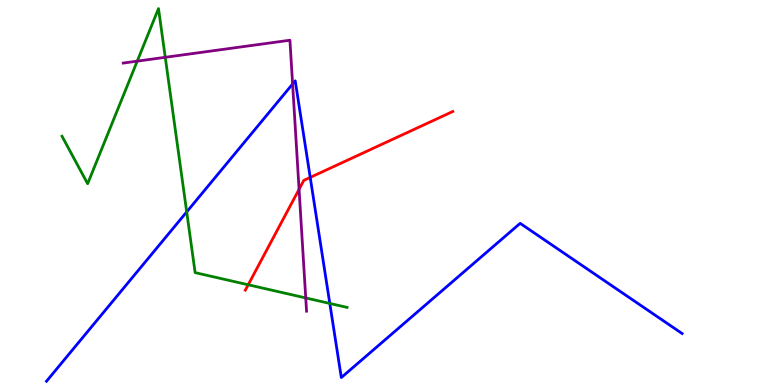[{'lines': ['blue', 'red'], 'intersections': [{'x': 4.0, 'y': 5.39}]}, {'lines': ['green', 'red'], 'intersections': [{'x': 3.2, 'y': 2.6}]}, {'lines': ['purple', 'red'], 'intersections': [{'x': 3.86, 'y': 5.08}]}, {'lines': ['blue', 'green'], 'intersections': [{'x': 2.41, 'y': 4.5}, {'x': 4.26, 'y': 2.12}]}, {'lines': ['blue', 'purple'], 'intersections': [{'x': 3.78, 'y': 7.82}]}, {'lines': ['green', 'purple'], 'intersections': [{'x': 1.77, 'y': 8.41}, {'x': 2.13, 'y': 8.51}, {'x': 3.95, 'y': 2.26}]}]